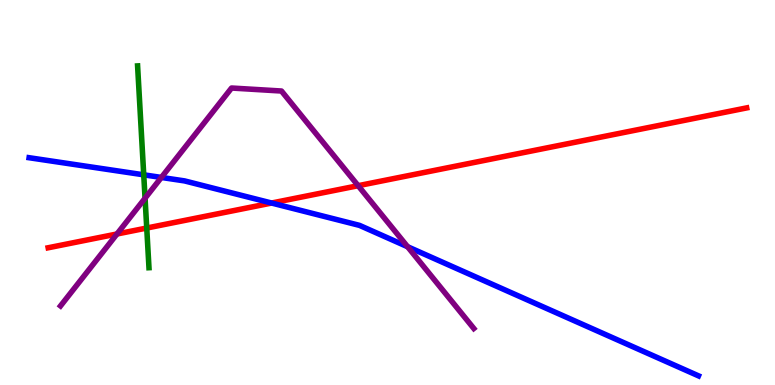[{'lines': ['blue', 'red'], 'intersections': [{'x': 3.5, 'y': 4.73}]}, {'lines': ['green', 'red'], 'intersections': [{'x': 1.89, 'y': 4.08}]}, {'lines': ['purple', 'red'], 'intersections': [{'x': 1.51, 'y': 3.92}, {'x': 4.62, 'y': 5.18}]}, {'lines': ['blue', 'green'], 'intersections': [{'x': 1.85, 'y': 5.46}]}, {'lines': ['blue', 'purple'], 'intersections': [{'x': 2.08, 'y': 5.39}, {'x': 5.26, 'y': 3.59}]}, {'lines': ['green', 'purple'], 'intersections': [{'x': 1.87, 'y': 4.85}]}]